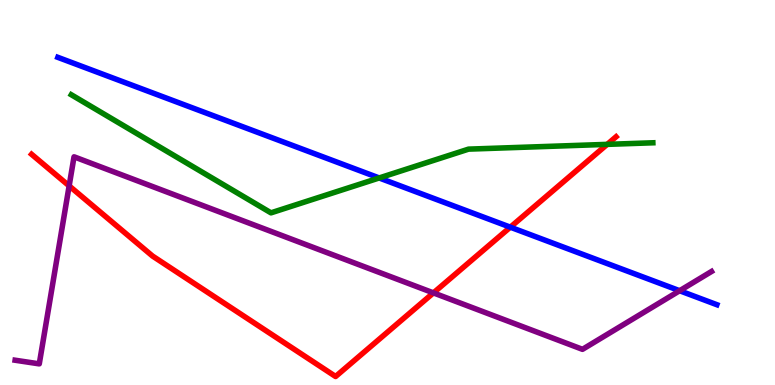[{'lines': ['blue', 'red'], 'intersections': [{'x': 6.58, 'y': 4.1}]}, {'lines': ['green', 'red'], 'intersections': [{'x': 7.83, 'y': 6.25}]}, {'lines': ['purple', 'red'], 'intersections': [{'x': 0.892, 'y': 5.17}, {'x': 5.59, 'y': 2.39}]}, {'lines': ['blue', 'green'], 'intersections': [{'x': 4.89, 'y': 5.38}]}, {'lines': ['blue', 'purple'], 'intersections': [{'x': 8.77, 'y': 2.45}]}, {'lines': ['green', 'purple'], 'intersections': []}]